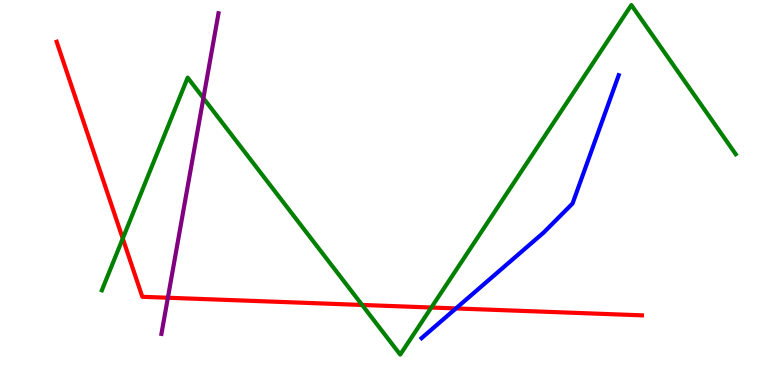[{'lines': ['blue', 'red'], 'intersections': [{'x': 5.88, 'y': 1.99}]}, {'lines': ['green', 'red'], 'intersections': [{'x': 1.58, 'y': 3.8}, {'x': 4.67, 'y': 2.08}, {'x': 5.57, 'y': 2.01}]}, {'lines': ['purple', 'red'], 'intersections': [{'x': 2.17, 'y': 2.27}]}, {'lines': ['blue', 'green'], 'intersections': []}, {'lines': ['blue', 'purple'], 'intersections': []}, {'lines': ['green', 'purple'], 'intersections': [{'x': 2.62, 'y': 7.45}]}]